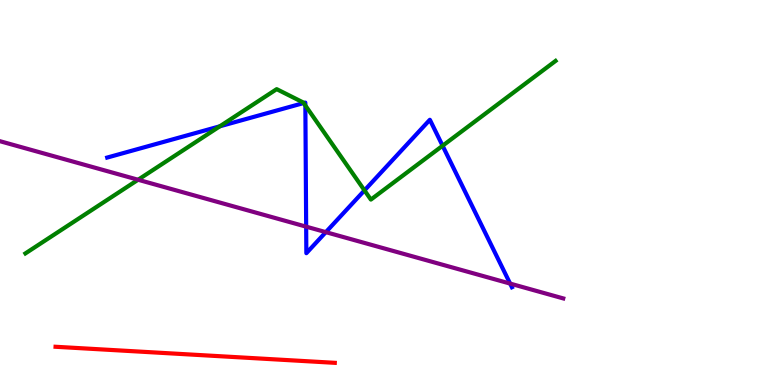[{'lines': ['blue', 'red'], 'intersections': []}, {'lines': ['green', 'red'], 'intersections': []}, {'lines': ['purple', 'red'], 'intersections': []}, {'lines': ['blue', 'green'], 'intersections': [{'x': 2.84, 'y': 6.72}, {'x': 3.92, 'y': 7.32}, {'x': 3.94, 'y': 7.26}, {'x': 4.7, 'y': 5.05}, {'x': 5.71, 'y': 6.21}]}, {'lines': ['blue', 'purple'], 'intersections': [{'x': 3.95, 'y': 4.11}, {'x': 4.2, 'y': 3.97}, {'x': 6.58, 'y': 2.63}]}, {'lines': ['green', 'purple'], 'intersections': [{'x': 1.78, 'y': 5.33}]}]